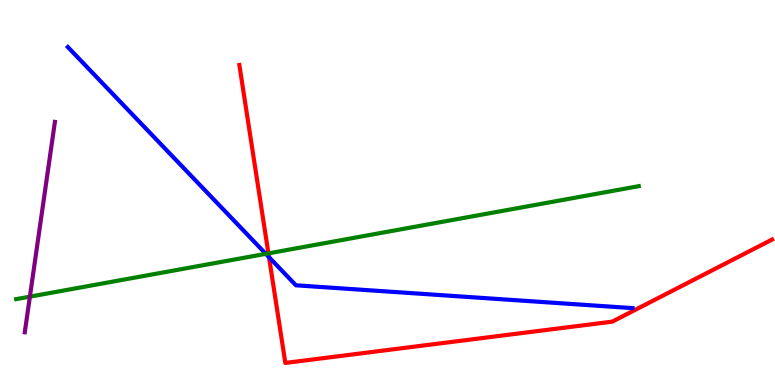[{'lines': ['blue', 'red'], 'intersections': [{'x': 3.47, 'y': 3.32}]}, {'lines': ['green', 'red'], 'intersections': [{'x': 3.46, 'y': 3.42}]}, {'lines': ['purple', 'red'], 'intersections': []}, {'lines': ['blue', 'green'], 'intersections': [{'x': 3.43, 'y': 3.41}]}, {'lines': ['blue', 'purple'], 'intersections': []}, {'lines': ['green', 'purple'], 'intersections': [{'x': 0.386, 'y': 2.29}]}]